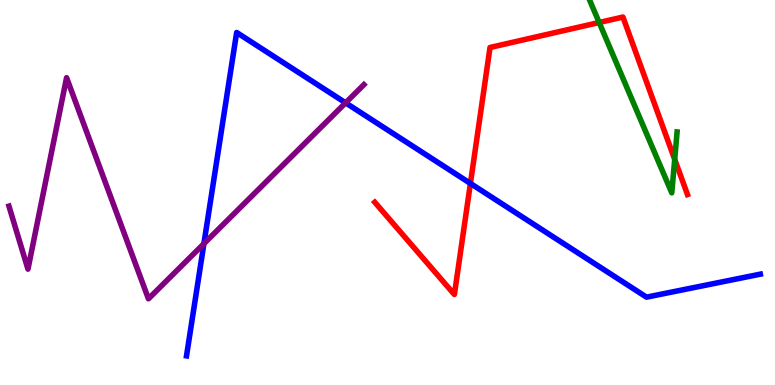[{'lines': ['blue', 'red'], 'intersections': [{'x': 6.07, 'y': 5.24}]}, {'lines': ['green', 'red'], 'intersections': [{'x': 7.73, 'y': 9.42}, {'x': 8.71, 'y': 5.86}]}, {'lines': ['purple', 'red'], 'intersections': []}, {'lines': ['blue', 'green'], 'intersections': []}, {'lines': ['blue', 'purple'], 'intersections': [{'x': 2.63, 'y': 3.67}, {'x': 4.46, 'y': 7.33}]}, {'lines': ['green', 'purple'], 'intersections': []}]